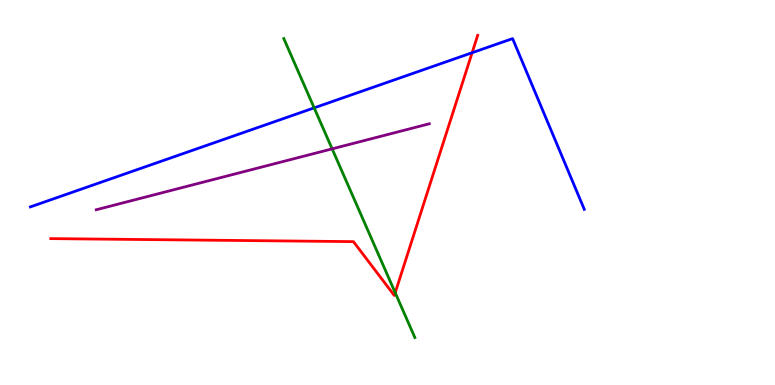[{'lines': ['blue', 'red'], 'intersections': [{'x': 6.09, 'y': 8.63}]}, {'lines': ['green', 'red'], 'intersections': [{'x': 5.1, 'y': 2.4}]}, {'lines': ['purple', 'red'], 'intersections': []}, {'lines': ['blue', 'green'], 'intersections': [{'x': 4.05, 'y': 7.2}]}, {'lines': ['blue', 'purple'], 'intersections': []}, {'lines': ['green', 'purple'], 'intersections': [{'x': 4.29, 'y': 6.13}]}]